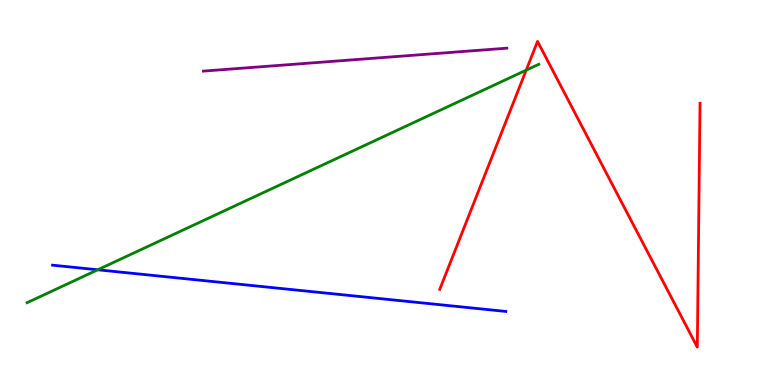[{'lines': ['blue', 'red'], 'intersections': []}, {'lines': ['green', 'red'], 'intersections': [{'x': 6.79, 'y': 8.18}]}, {'lines': ['purple', 'red'], 'intersections': []}, {'lines': ['blue', 'green'], 'intersections': [{'x': 1.26, 'y': 2.99}]}, {'lines': ['blue', 'purple'], 'intersections': []}, {'lines': ['green', 'purple'], 'intersections': []}]